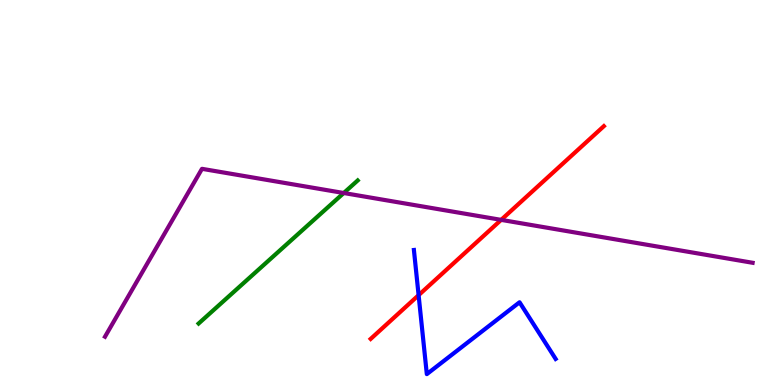[{'lines': ['blue', 'red'], 'intersections': [{'x': 5.4, 'y': 2.33}]}, {'lines': ['green', 'red'], 'intersections': []}, {'lines': ['purple', 'red'], 'intersections': [{'x': 6.47, 'y': 4.29}]}, {'lines': ['blue', 'green'], 'intersections': []}, {'lines': ['blue', 'purple'], 'intersections': []}, {'lines': ['green', 'purple'], 'intersections': [{'x': 4.44, 'y': 4.99}]}]